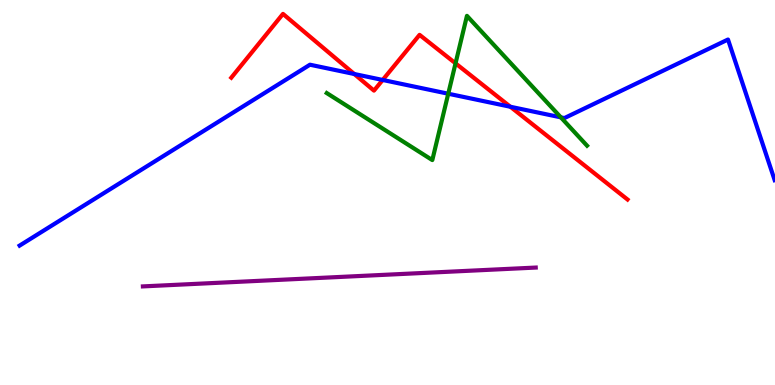[{'lines': ['blue', 'red'], 'intersections': [{'x': 4.57, 'y': 8.08}, {'x': 4.94, 'y': 7.92}, {'x': 6.59, 'y': 7.23}]}, {'lines': ['green', 'red'], 'intersections': [{'x': 5.88, 'y': 8.35}]}, {'lines': ['purple', 'red'], 'intersections': []}, {'lines': ['blue', 'green'], 'intersections': [{'x': 5.78, 'y': 7.57}, {'x': 7.24, 'y': 6.95}]}, {'lines': ['blue', 'purple'], 'intersections': []}, {'lines': ['green', 'purple'], 'intersections': []}]